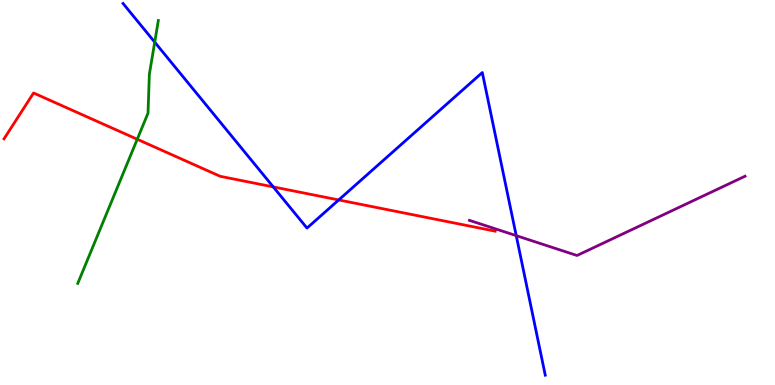[{'lines': ['blue', 'red'], 'intersections': [{'x': 3.53, 'y': 5.15}, {'x': 4.37, 'y': 4.81}]}, {'lines': ['green', 'red'], 'intersections': [{'x': 1.77, 'y': 6.38}]}, {'lines': ['purple', 'red'], 'intersections': []}, {'lines': ['blue', 'green'], 'intersections': [{'x': 2.0, 'y': 8.91}]}, {'lines': ['blue', 'purple'], 'intersections': [{'x': 6.66, 'y': 3.88}]}, {'lines': ['green', 'purple'], 'intersections': []}]